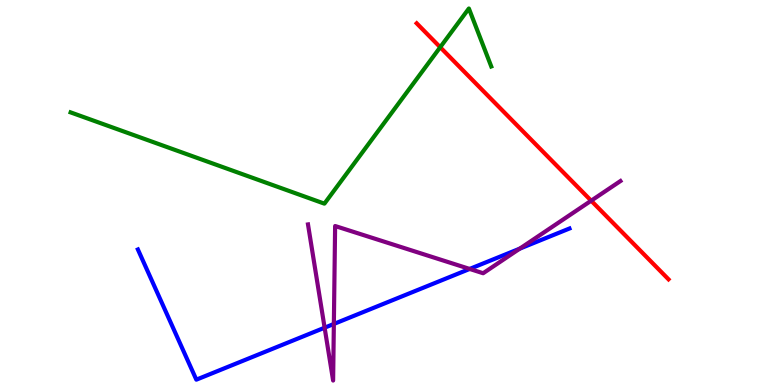[{'lines': ['blue', 'red'], 'intersections': []}, {'lines': ['green', 'red'], 'intersections': [{'x': 5.68, 'y': 8.77}]}, {'lines': ['purple', 'red'], 'intersections': [{'x': 7.63, 'y': 4.79}]}, {'lines': ['blue', 'green'], 'intersections': []}, {'lines': ['blue', 'purple'], 'intersections': [{'x': 4.19, 'y': 1.49}, {'x': 4.31, 'y': 1.59}, {'x': 6.06, 'y': 3.01}, {'x': 6.71, 'y': 3.54}]}, {'lines': ['green', 'purple'], 'intersections': []}]